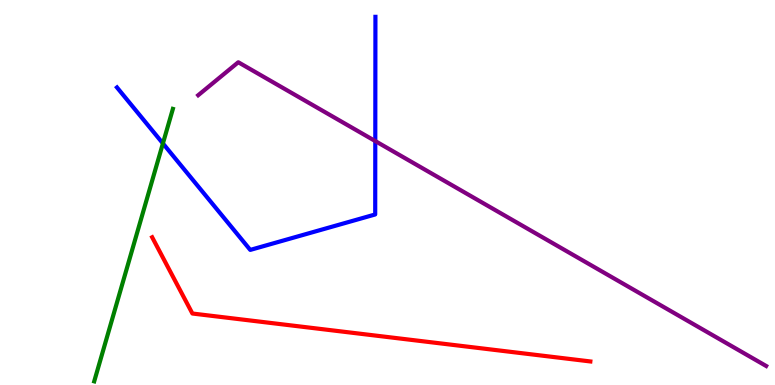[{'lines': ['blue', 'red'], 'intersections': []}, {'lines': ['green', 'red'], 'intersections': []}, {'lines': ['purple', 'red'], 'intersections': []}, {'lines': ['blue', 'green'], 'intersections': [{'x': 2.1, 'y': 6.27}]}, {'lines': ['blue', 'purple'], 'intersections': [{'x': 4.84, 'y': 6.34}]}, {'lines': ['green', 'purple'], 'intersections': []}]